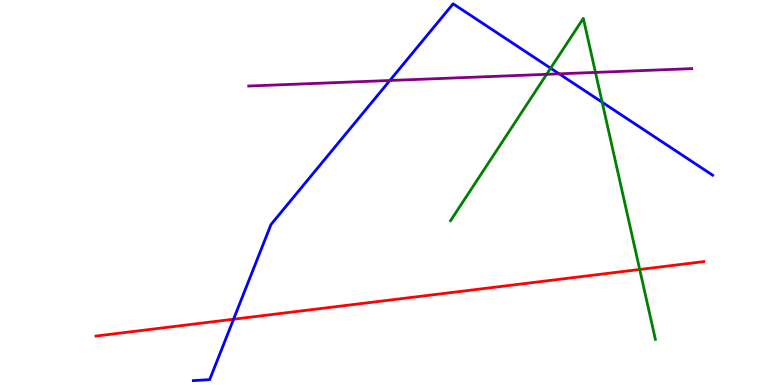[{'lines': ['blue', 'red'], 'intersections': [{'x': 3.01, 'y': 1.71}]}, {'lines': ['green', 'red'], 'intersections': [{'x': 8.25, 'y': 3.0}]}, {'lines': ['purple', 'red'], 'intersections': []}, {'lines': ['blue', 'green'], 'intersections': [{'x': 7.1, 'y': 8.23}, {'x': 7.77, 'y': 7.34}]}, {'lines': ['blue', 'purple'], 'intersections': [{'x': 5.03, 'y': 7.91}, {'x': 7.22, 'y': 8.08}]}, {'lines': ['green', 'purple'], 'intersections': [{'x': 7.05, 'y': 8.07}, {'x': 7.68, 'y': 8.12}]}]